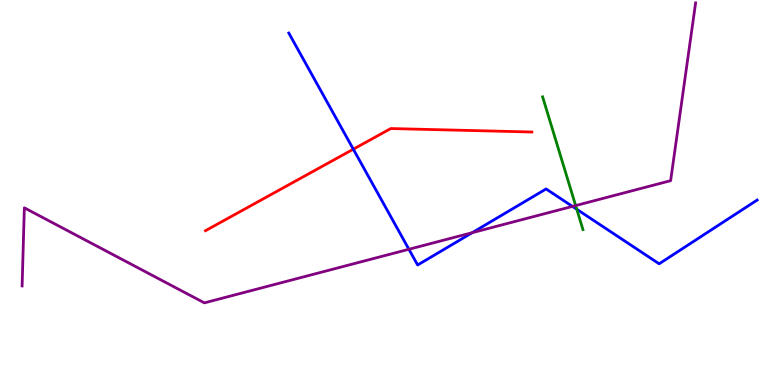[{'lines': ['blue', 'red'], 'intersections': [{'x': 4.56, 'y': 6.12}]}, {'lines': ['green', 'red'], 'intersections': []}, {'lines': ['purple', 'red'], 'intersections': []}, {'lines': ['blue', 'green'], 'intersections': [{'x': 7.44, 'y': 4.56}]}, {'lines': ['blue', 'purple'], 'intersections': [{'x': 5.28, 'y': 3.53}, {'x': 6.09, 'y': 3.96}, {'x': 7.39, 'y': 4.64}]}, {'lines': ['green', 'purple'], 'intersections': [{'x': 7.43, 'y': 4.66}]}]